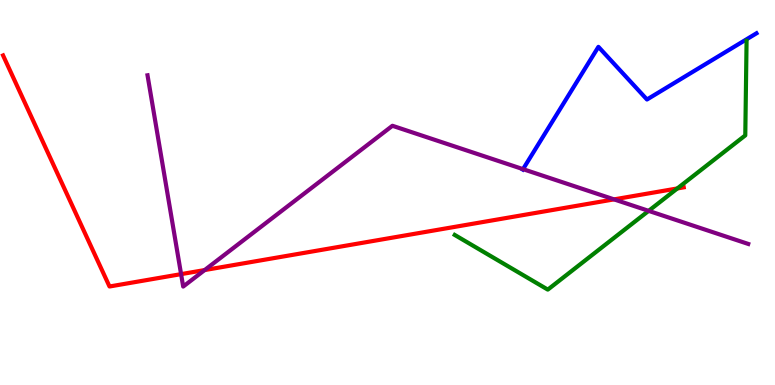[{'lines': ['blue', 'red'], 'intersections': []}, {'lines': ['green', 'red'], 'intersections': [{'x': 8.74, 'y': 5.11}]}, {'lines': ['purple', 'red'], 'intersections': [{'x': 2.34, 'y': 2.88}, {'x': 2.64, 'y': 2.99}, {'x': 7.92, 'y': 4.82}]}, {'lines': ['blue', 'green'], 'intersections': []}, {'lines': ['blue', 'purple'], 'intersections': [{'x': 6.75, 'y': 5.61}]}, {'lines': ['green', 'purple'], 'intersections': [{'x': 8.37, 'y': 4.52}]}]